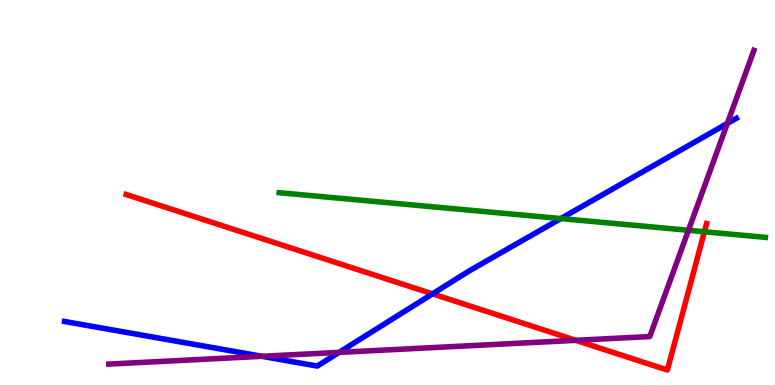[{'lines': ['blue', 'red'], 'intersections': [{'x': 5.58, 'y': 2.37}]}, {'lines': ['green', 'red'], 'intersections': [{'x': 9.09, 'y': 3.98}]}, {'lines': ['purple', 'red'], 'intersections': [{'x': 7.43, 'y': 1.16}]}, {'lines': ['blue', 'green'], 'intersections': [{'x': 7.24, 'y': 4.32}]}, {'lines': ['blue', 'purple'], 'intersections': [{'x': 3.38, 'y': 0.745}, {'x': 4.38, 'y': 0.847}, {'x': 9.38, 'y': 6.79}]}, {'lines': ['green', 'purple'], 'intersections': [{'x': 8.88, 'y': 4.02}]}]